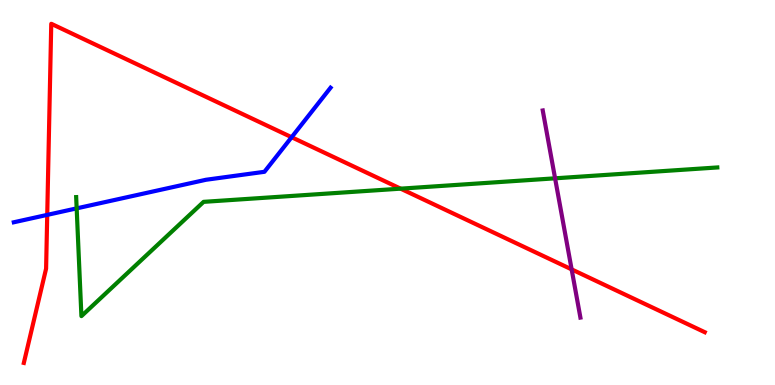[{'lines': ['blue', 'red'], 'intersections': [{'x': 0.609, 'y': 4.42}, {'x': 3.76, 'y': 6.44}]}, {'lines': ['green', 'red'], 'intersections': [{'x': 5.17, 'y': 5.1}]}, {'lines': ['purple', 'red'], 'intersections': [{'x': 7.38, 'y': 3.0}]}, {'lines': ['blue', 'green'], 'intersections': [{'x': 0.989, 'y': 4.59}]}, {'lines': ['blue', 'purple'], 'intersections': []}, {'lines': ['green', 'purple'], 'intersections': [{'x': 7.16, 'y': 5.37}]}]